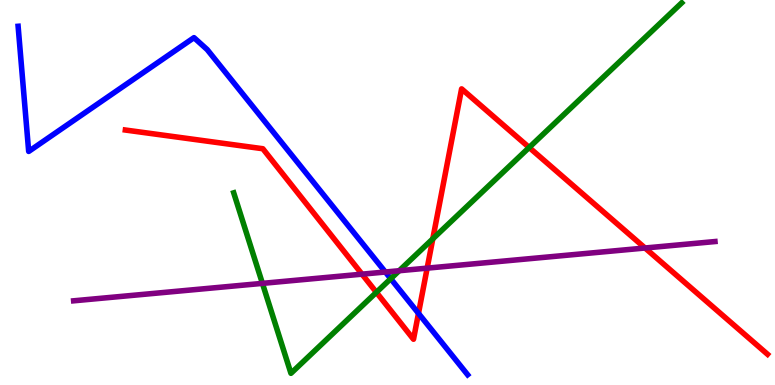[{'lines': ['blue', 'red'], 'intersections': [{'x': 5.4, 'y': 1.86}]}, {'lines': ['green', 'red'], 'intersections': [{'x': 4.86, 'y': 2.41}, {'x': 5.58, 'y': 3.8}, {'x': 6.83, 'y': 6.17}]}, {'lines': ['purple', 'red'], 'intersections': [{'x': 4.67, 'y': 2.88}, {'x': 5.51, 'y': 3.04}, {'x': 8.32, 'y': 3.56}]}, {'lines': ['blue', 'green'], 'intersections': [{'x': 5.04, 'y': 2.76}]}, {'lines': ['blue', 'purple'], 'intersections': [{'x': 4.97, 'y': 2.93}]}, {'lines': ['green', 'purple'], 'intersections': [{'x': 3.39, 'y': 2.64}, {'x': 5.15, 'y': 2.97}]}]